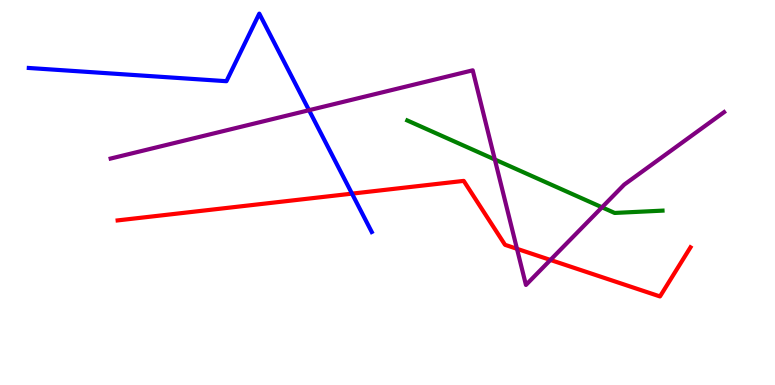[{'lines': ['blue', 'red'], 'intersections': [{'x': 4.54, 'y': 4.97}]}, {'lines': ['green', 'red'], 'intersections': []}, {'lines': ['purple', 'red'], 'intersections': [{'x': 6.67, 'y': 3.54}, {'x': 7.1, 'y': 3.25}]}, {'lines': ['blue', 'green'], 'intersections': []}, {'lines': ['blue', 'purple'], 'intersections': [{'x': 3.99, 'y': 7.14}]}, {'lines': ['green', 'purple'], 'intersections': [{'x': 6.38, 'y': 5.86}, {'x': 7.77, 'y': 4.62}]}]